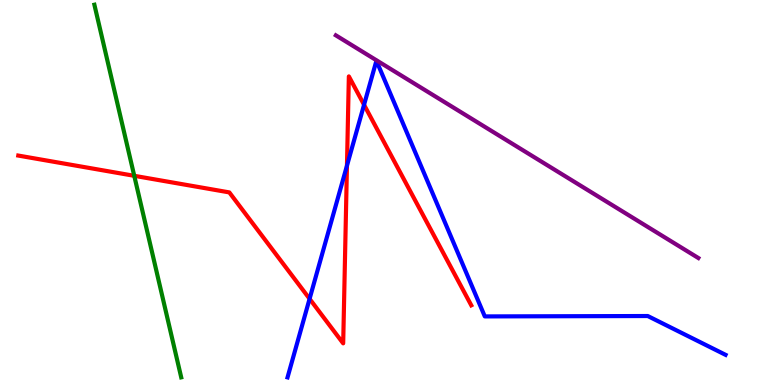[{'lines': ['blue', 'red'], 'intersections': [{'x': 3.99, 'y': 2.24}, {'x': 4.48, 'y': 5.7}, {'x': 4.7, 'y': 7.28}]}, {'lines': ['green', 'red'], 'intersections': [{'x': 1.73, 'y': 5.43}]}, {'lines': ['purple', 'red'], 'intersections': []}, {'lines': ['blue', 'green'], 'intersections': []}, {'lines': ['blue', 'purple'], 'intersections': []}, {'lines': ['green', 'purple'], 'intersections': []}]